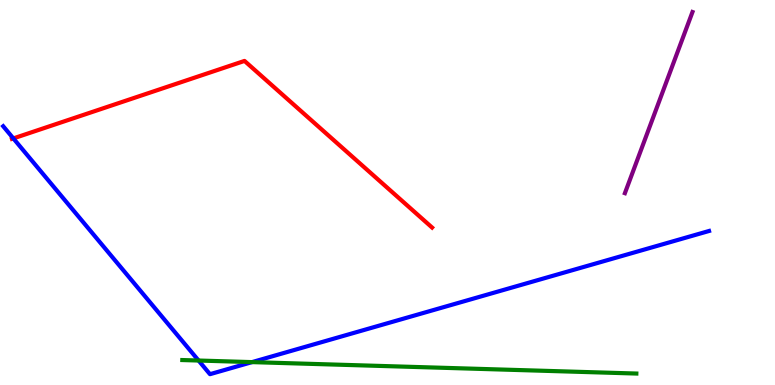[{'lines': ['blue', 'red'], 'intersections': [{'x': 0.172, 'y': 6.4}]}, {'lines': ['green', 'red'], 'intersections': []}, {'lines': ['purple', 'red'], 'intersections': []}, {'lines': ['blue', 'green'], 'intersections': [{'x': 2.56, 'y': 0.636}, {'x': 3.25, 'y': 0.594}]}, {'lines': ['blue', 'purple'], 'intersections': []}, {'lines': ['green', 'purple'], 'intersections': []}]